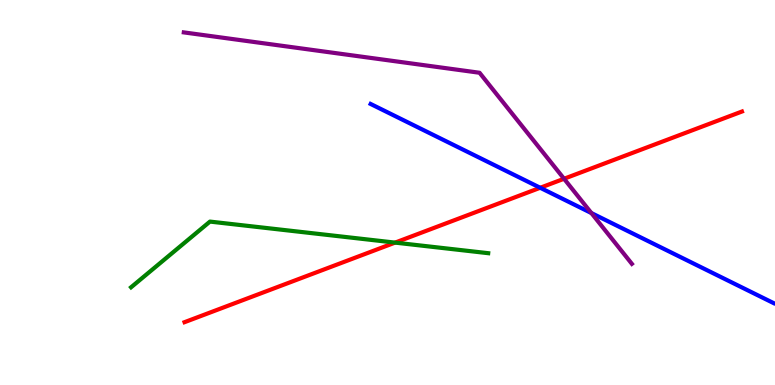[{'lines': ['blue', 'red'], 'intersections': [{'x': 6.97, 'y': 5.12}]}, {'lines': ['green', 'red'], 'intersections': [{'x': 5.1, 'y': 3.7}]}, {'lines': ['purple', 'red'], 'intersections': [{'x': 7.28, 'y': 5.36}]}, {'lines': ['blue', 'green'], 'intersections': []}, {'lines': ['blue', 'purple'], 'intersections': [{'x': 7.63, 'y': 4.47}]}, {'lines': ['green', 'purple'], 'intersections': []}]